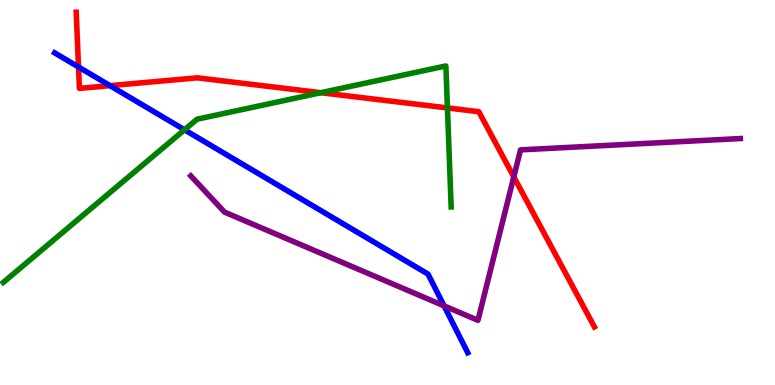[{'lines': ['blue', 'red'], 'intersections': [{'x': 1.01, 'y': 8.26}, {'x': 1.42, 'y': 7.78}]}, {'lines': ['green', 'red'], 'intersections': [{'x': 4.14, 'y': 7.59}, {'x': 5.77, 'y': 7.2}]}, {'lines': ['purple', 'red'], 'intersections': [{'x': 6.63, 'y': 5.41}]}, {'lines': ['blue', 'green'], 'intersections': [{'x': 2.38, 'y': 6.63}]}, {'lines': ['blue', 'purple'], 'intersections': [{'x': 5.73, 'y': 2.06}]}, {'lines': ['green', 'purple'], 'intersections': []}]